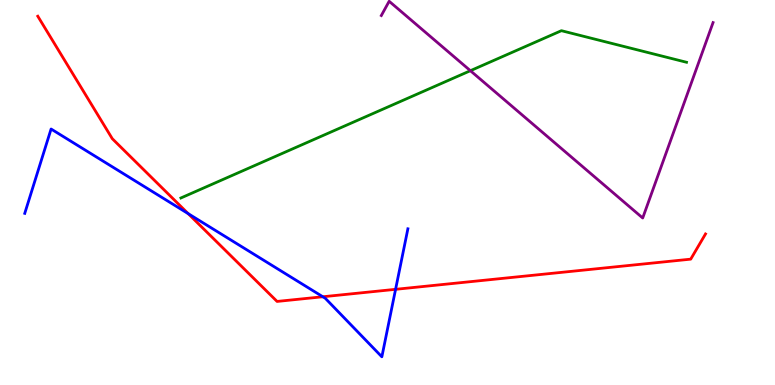[{'lines': ['blue', 'red'], 'intersections': [{'x': 2.43, 'y': 4.45}, {'x': 4.17, 'y': 2.29}, {'x': 5.1, 'y': 2.49}]}, {'lines': ['green', 'red'], 'intersections': []}, {'lines': ['purple', 'red'], 'intersections': []}, {'lines': ['blue', 'green'], 'intersections': []}, {'lines': ['blue', 'purple'], 'intersections': []}, {'lines': ['green', 'purple'], 'intersections': [{'x': 6.07, 'y': 8.16}]}]